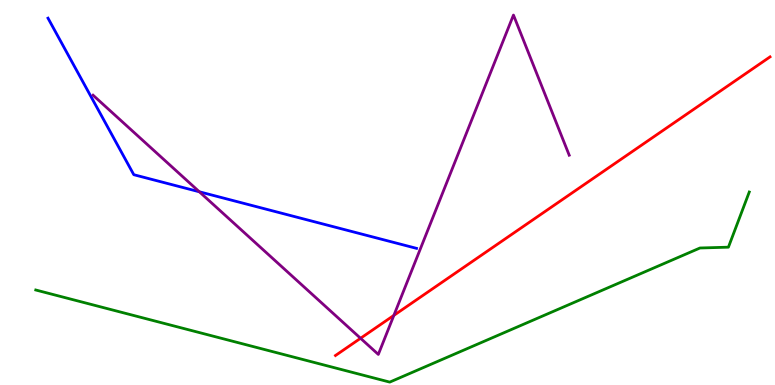[{'lines': ['blue', 'red'], 'intersections': []}, {'lines': ['green', 'red'], 'intersections': []}, {'lines': ['purple', 'red'], 'intersections': [{'x': 4.65, 'y': 1.21}, {'x': 5.08, 'y': 1.81}]}, {'lines': ['blue', 'green'], 'intersections': []}, {'lines': ['blue', 'purple'], 'intersections': [{'x': 2.57, 'y': 5.02}]}, {'lines': ['green', 'purple'], 'intersections': []}]